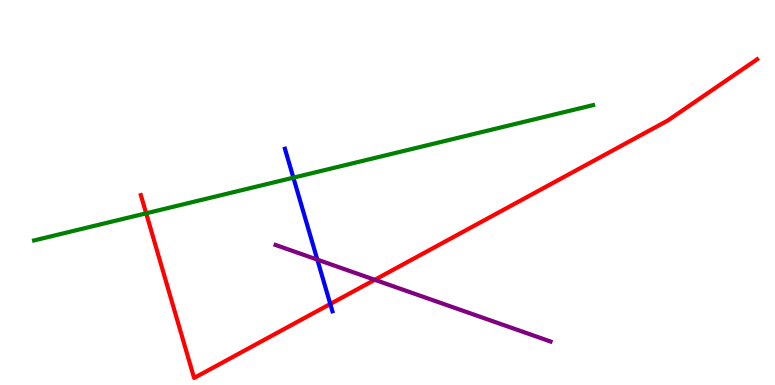[{'lines': ['blue', 'red'], 'intersections': [{'x': 4.26, 'y': 2.1}]}, {'lines': ['green', 'red'], 'intersections': [{'x': 1.89, 'y': 4.46}]}, {'lines': ['purple', 'red'], 'intersections': [{'x': 4.84, 'y': 2.73}]}, {'lines': ['blue', 'green'], 'intersections': [{'x': 3.79, 'y': 5.39}]}, {'lines': ['blue', 'purple'], 'intersections': [{'x': 4.09, 'y': 3.26}]}, {'lines': ['green', 'purple'], 'intersections': []}]